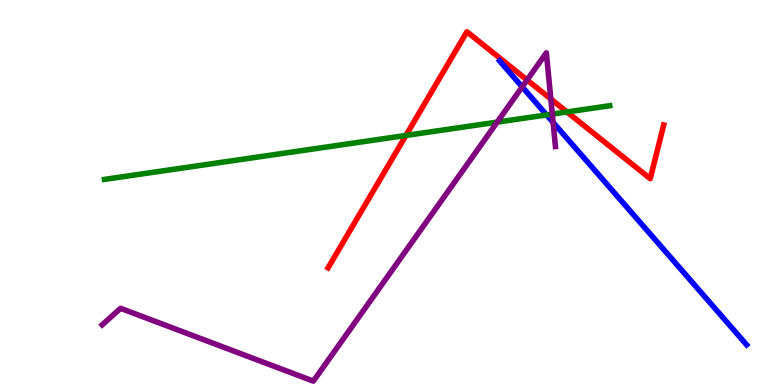[{'lines': ['blue', 'red'], 'intersections': []}, {'lines': ['green', 'red'], 'intersections': [{'x': 5.24, 'y': 6.48}, {'x': 7.32, 'y': 7.09}]}, {'lines': ['purple', 'red'], 'intersections': [{'x': 6.8, 'y': 7.92}, {'x': 7.11, 'y': 7.43}]}, {'lines': ['blue', 'green'], 'intersections': [{'x': 7.05, 'y': 7.01}]}, {'lines': ['blue', 'purple'], 'intersections': [{'x': 6.74, 'y': 7.74}, {'x': 7.14, 'y': 6.82}]}, {'lines': ['green', 'purple'], 'intersections': [{'x': 6.42, 'y': 6.83}, {'x': 7.13, 'y': 7.04}]}]